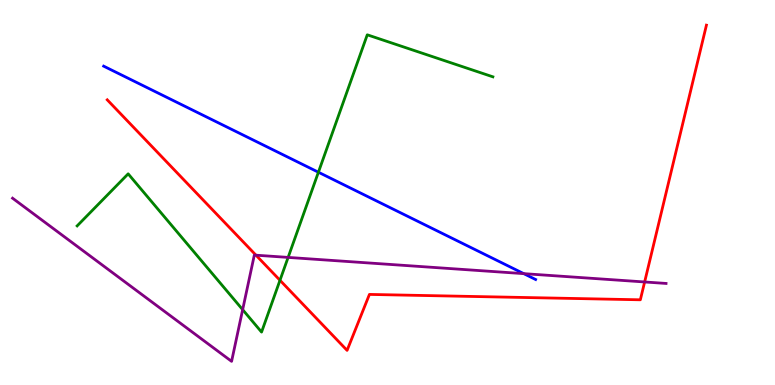[{'lines': ['blue', 'red'], 'intersections': []}, {'lines': ['green', 'red'], 'intersections': [{'x': 3.61, 'y': 2.72}]}, {'lines': ['purple', 'red'], 'intersections': [{'x': 3.3, 'y': 3.37}, {'x': 8.32, 'y': 2.68}]}, {'lines': ['blue', 'green'], 'intersections': [{'x': 4.11, 'y': 5.53}]}, {'lines': ['blue', 'purple'], 'intersections': [{'x': 6.76, 'y': 2.89}]}, {'lines': ['green', 'purple'], 'intersections': [{'x': 3.13, 'y': 1.96}, {'x': 3.72, 'y': 3.31}]}]